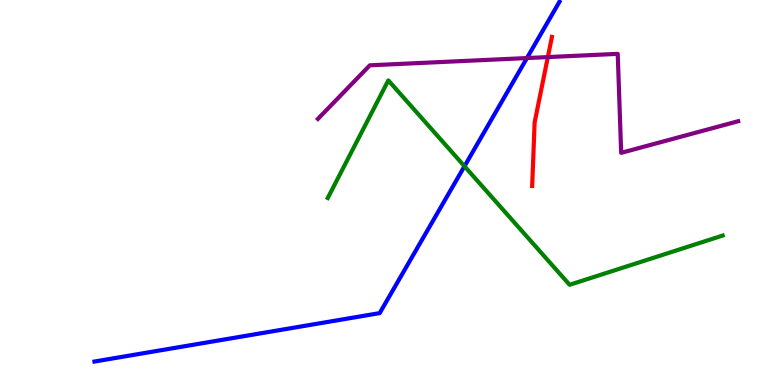[{'lines': ['blue', 'red'], 'intersections': []}, {'lines': ['green', 'red'], 'intersections': []}, {'lines': ['purple', 'red'], 'intersections': [{'x': 7.07, 'y': 8.52}]}, {'lines': ['blue', 'green'], 'intersections': [{'x': 5.99, 'y': 5.68}]}, {'lines': ['blue', 'purple'], 'intersections': [{'x': 6.8, 'y': 8.49}]}, {'lines': ['green', 'purple'], 'intersections': []}]